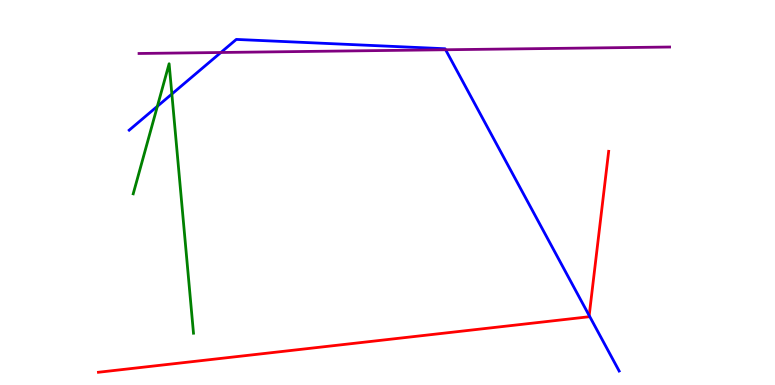[{'lines': ['blue', 'red'], 'intersections': [{'x': 7.6, 'y': 1.8}]}, {'lines': ['green', 'red'], 'intersections': []}, {'lines': ['purple', 'red'], 'intersections': []}, {'lines': ['blue', 'green'], 'intersections': [{'x': 2.03, 'y': 7.24}, {'x': 2.22, 'y': 7.56}]}, {'lines': ['blue', 'purple'], 'intersections': [{'x': 2.85, 'y': 8.64}, {'x': 5.75, 'y': 8.71}]}, {'lines': ['green', 'purple'], 'intersections': []}]